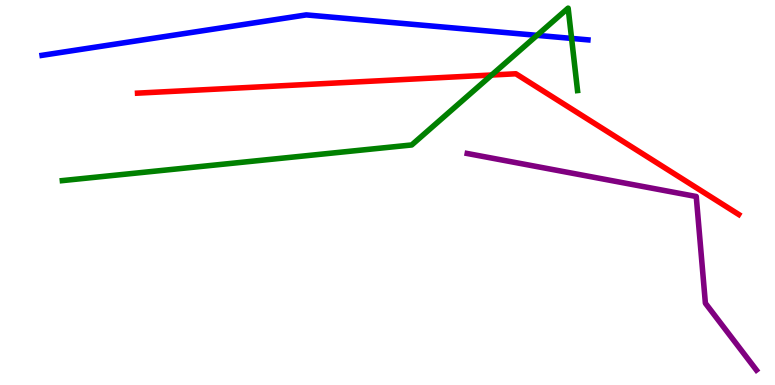[{'lines': ['blue', 'red'], 'intersections': []}, {'lines': ['green', 'red'], 'intersections': [{'x': 6.34, 'y': 8.05}]}, {'lines': ['purple', 'red'], 'intersections': []}, {'lines': ['blue', 'green'], 'intersections': [{'x': 6.93, 'y': 9.08}, {'x': 7.38, 'y': 9.0}]}, {'lines': ['blue', 'purple'], 'intersections': []}, {'lines': ['green', 'purple'], 'intersections': []}]